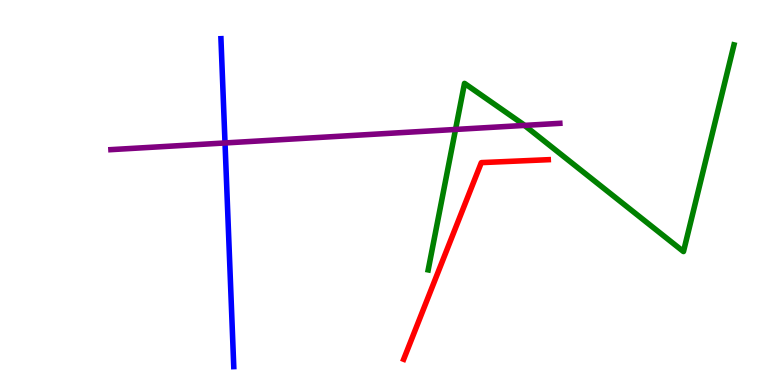[{'lines': ['blue', 'red'], 'intersections': []}, {'lines': ['green', 'red'], 'intersections': []}, {'lines': ['purple', 'red'], 'intersections': []}, {'lines': ['blue', 'green'], 'intersections': []}, {'lines': ['blue', 'purple'], 'intersections': [{'x': 2.9, 'y': 6.29}]}, {'lines': ['green', 'purple'], 'intersections': [{'x': 5.88, 'y': 6.64}, {'x': 6.77, 'y': 6.74}]}]